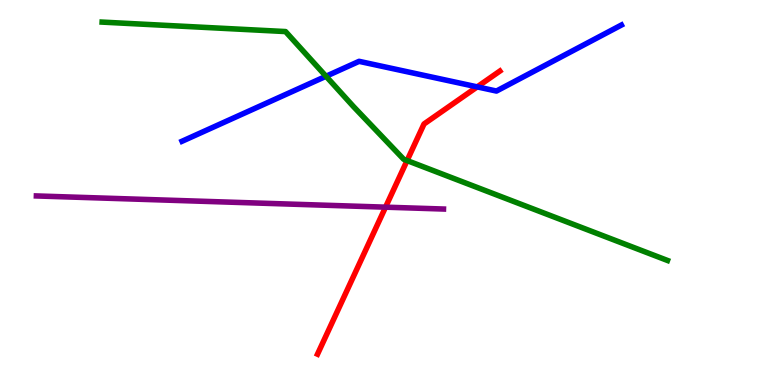[{'lines': ['blue', 'red'], 'intersections': [{'x': 6.16, 'y': 7.74}]}, {'lines': ['green', 'red'], 'intersections': [{'x': 5.25, 'y': 5.83}]}, {'lines': ['purple', 'red'], 'intersections': [{'x': 4.97, 'y': 4.62}]}, {'lines': ['blue', 'green'], 'intersections': [{'x': 4.21, 'y': 8.02}]}, {'lines': ['blue', 'purple'], 'intersections': []}, {'lines': ['green', 'purple'], 'intersections': []}]